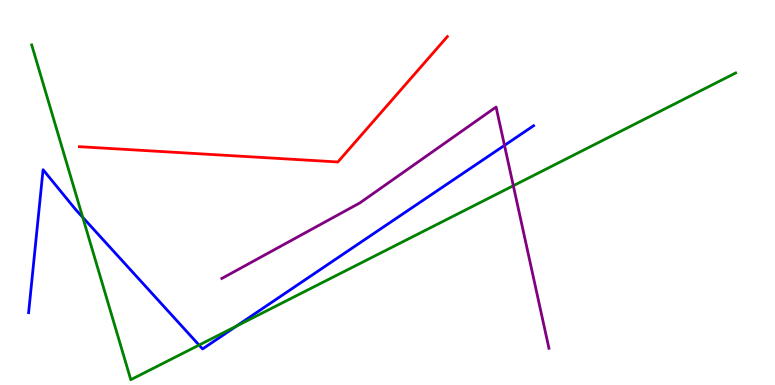[{'lines': ['blue', 'red'], 'intersections': []}, {'lines': ['green', 'red'], 'intersections': []}, {'lines': ['purple', 'red'], 'intersections': []}, {'lines': ['blue', 'green'], 'intersections': [{'x': 1.07, 'y': 4.35}, {'x': 2.57, 'y': 1.04}, {'x': 3.05, 'y': 1.53}]}, {'lines': ['blue', 'purple'], 'intersections': [{'x': 6.51, 'y': 6.22}]}, {'lines': ['green', 'purple'], 'intersections': [{'x': 6.62, 'y': 5.18}]}]